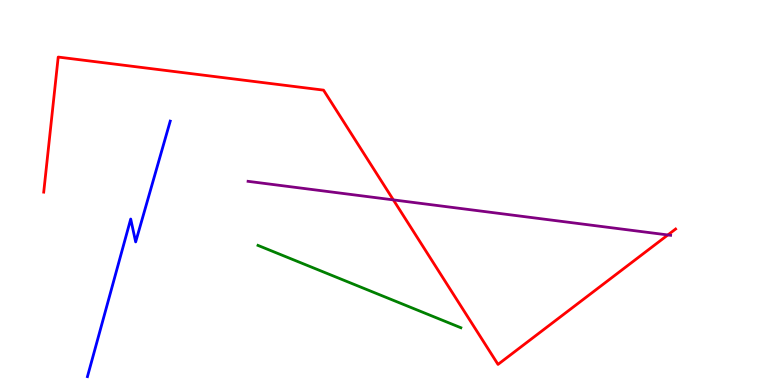[{'lines': ['blue', 'red'], 'intersections': []}, {'lines': ['green', 'red'], 'intersections': []}, {'lines': ['purple', 'red'], 'intersections': [{'x': 5.08, 'y': 4.81}, {'x': 8.62, 'y': 3.9}]}, {'lines': ['blue', 'green'], 'intersections': []}, {'lines': ['blue', 'purple'], 'intersections': []}, {'lines': ['green', 'purple'], 'intersections': []}]